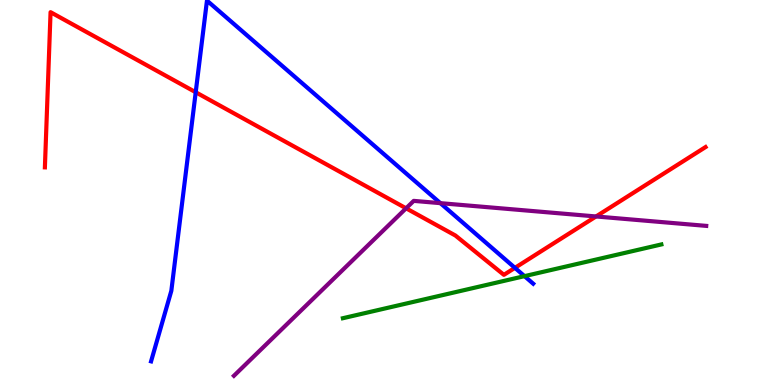[{'lines': ['blue', 'red'], 'intersections': [{'x': 2.53, 'y': 7.6}, {'x': 6.64, 'y': 3.04}]}, {'lines': ['green', 'red'], 'intersections': []}, {'lines': ['purple', 'red'], 'intersections': [{'x': 5.24, 'y': 4.59}, {'x': 7.69, 'y': 4.38}]}, {'lines': ['blue', 'green'], 'intersections': [{'x': 6.77, 'y': 2.83}]}, {'lines': ['blue', 'purple'], 'intersections': [{'x': 5.68, 'y': 4.72}]}, {'lines': ['green', 'purple'], 'intersections': []}]